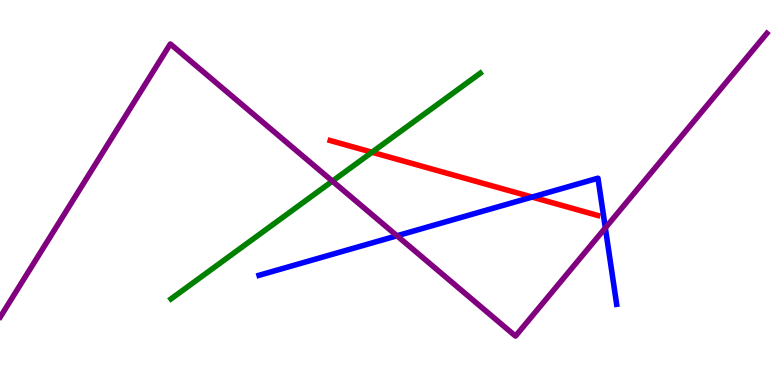[{'lines': ['blue', 'red'], 'intersections': [{'x': 6.87, 'y': 4.88}]}, {'lines': ['green', 'red'], 'intersections': [{'x': 4.8, 'y': 6.05}]}, {'lines': ['purple', 'red'], 'intersections': []}, {'lines': ['blue', 'green'], 'intersections': []}, {'lines': ['blue', 'purple'], 'intersections': [{'x': 5.12, 'y': 3.88}, {'x': 7.81, 'y': 4.08}]}, {'lines': ['green', 'purple'], 'intersections': [{'x': 4.29, 'y': 5.3}]}]